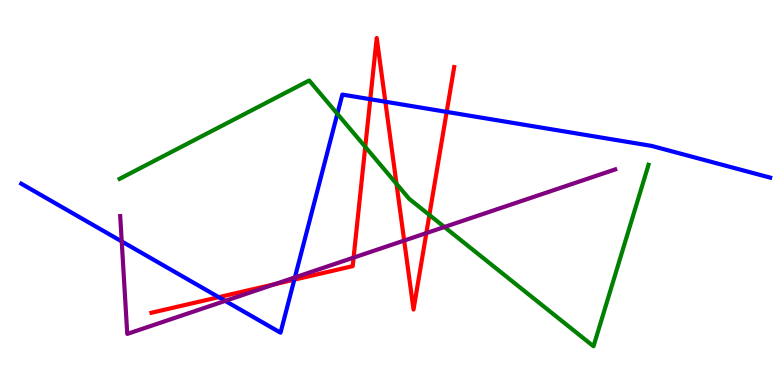[{'lines': ['blue', 'red'], 'intersections': [{'x': 2.82, 'y': 2.28}, {'x': 3.8, 'y': 2.74}, {'x': 4.78, 'y': 7.42}, {'x': 4.97, 'y': 7.36}, {'x': 5.76, 'y': 7.09}]}, {'lines': ['green', 'red'], 'intersections': [{'x': 4.71, 'y': 6.19}, {'x': 5.12, 'y': 5.23}, {'x': 5.54, 'y': 4.42}]}, {'lines': ['purple', 'red'], 'intersections': [{'x': 3.54, 'y': 2.62}, {'x': 4.56, 'y': 3.31}, {'x': 5.22, 'y': 3.75}, {'x': 5.5, 'y': 3.95}]}, {'lines': ['blue', 'green'], 'intersections': [{'x': 4.35, 'y': 7.04}]}, {'lines': ['blue', 'purple'], 'intersections': [{'x': 1.57, 'y': 3.73}, {'x': 2.91, 'y': 2.18}, {'x': 3.81, 'y': 2.79}]}, {'lines': ['green', 'purple'], 'intersections': [{'x': 5.73, 'y': 4.1}]}]